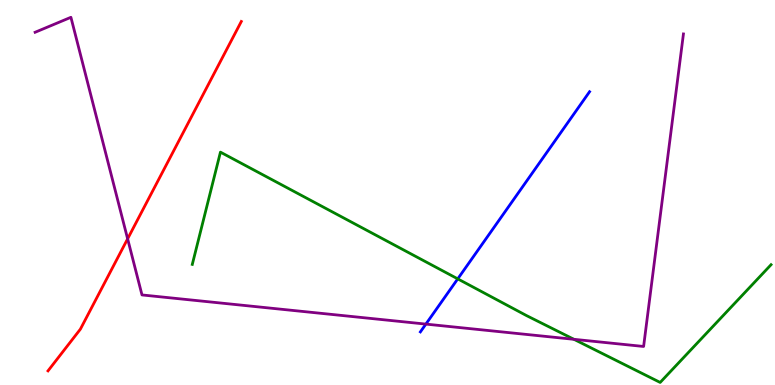[{'lines': ['blue', 'red'], 'intersections': []}, {'lines': ['green', 'red'], 'intersections': []}, {'lines': ['purple', 'red'], 'intersections': [{'x': 1.65, 'y': 3.8}]}, {'lines': ['blue', 'green'], 'intersections': [{'x': 5.91, 'y': 2.76}]}, {'lines': ['blue', 'purple'], 'intersections': [{'x': 5.5, 'y': 1.58}]}, {'lines': ['green', 'purple'], 'intersections': [{'x': 7.41, 'y': 1.19}]}]